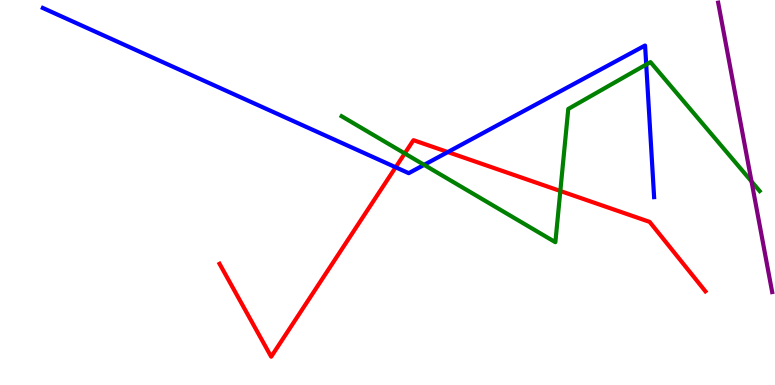[{'lines': ['blue', 'red'], 'intersections': [{'x': 5.11, 'y': 5.66}, {'x': 5.78, 'y': 6.05}]}, {'lines': ['green', 'red'], 'intersections': [{'x': 5.22, 'y': 6.01}, {'x': 7.23, 'y': 5.04}]}, {'lines': ['purple', 'red'], 'intersections': []}, {'lines': ['blue', 'green'], 'intersections': [{'x': 5.47, 'y': 5.72}, {'x': 8.34, 'y': 8.32}]}, {'lines': ['blue', 'purple'], 'intersections': []}, {'lines': ['green', 'purple'], 'intersections': [{'x': 9.7, 'y': 5.29}]}]